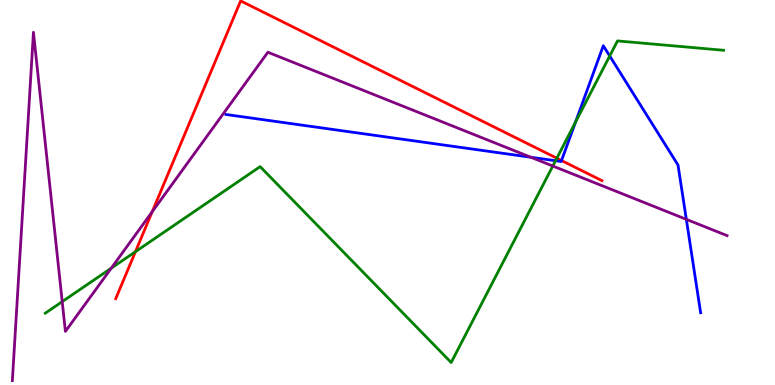[{'lines': ['blue', 'red'], 'intersections': [{'x': 7.25, 'y': 5.83}]}, {'lines': ['green', 'red'], 'intersections': [{'x': 1.75, 'y': 3.46}, {'x': 7.19, 'y': 5.89}]}, {'lines': ['purple', 'red'], 'intersections': [{'x': 1.96, 'y': 4.5}]}, {'lines': ['blue', 'green'], 'intersections': [{'x': 7.17, 'y': 5.83}, {'x': 7.43, 'y': 6.83}, {'x': 7.87, 'y': 8.55}]}, {'lines': ['blue', 'purple'], 'intersections': [{'x': 6.85, 'y': 5.92}, {'x': 8.86, 'y': 4.3}]}, {'lines': ['green', 'purple'], 'intersections': [{'x': 0.803, 'y': 2.17}, {'x': 1.44, 'y': 3.03}, {'x': 7.13, 'y': 5.69}]}]